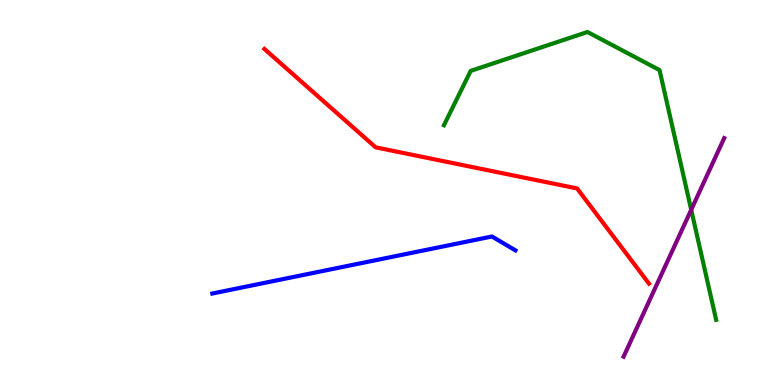[{'lines': ['blue', 'red'], 'intersections': []}, {'lines': ['green', 'red'], 'intersections': []}, {'lines': ['purple', 'red'], 'intersections': []}, {'lines': ['blue', 'green'], 'intersections': []}, {'lines': ['blue', 'purple'], 'intersections': []}, {'lines': ['green', 'purple'], 'intersections': [{'x': 8.92, 'y': 4.55}]}]